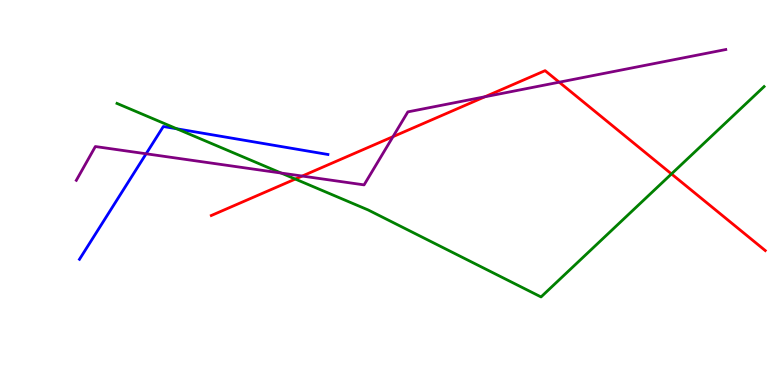[{'lines': ['blue', 'red'], 'intersections': []}, {'lines': ['green', 'red'], 'intersections': [{'x': 3.81, 'y': 5.35}, {'x': 8.66, 'y': 5.48}]}, {'lines': ['purple', 'red'], 'intersections': [{'x': 3.9, 'y': 5.43}, {'x': 5.07, 'y': 6.45}, {'x': 6.26, 'y': 7.49}, {'x': 7.22, 'y': 7.87}]}, {'lines': ['blue', 'green'], 'intersections': [{'x': 2.28, 'y': 6.65}]}, {'lines': ['blue', 'purple'], 'intersections': [{'x': 1.89, 'y': 6.01}]}, {'lines': ['green', 'purple'], 'intersections': [{'x': 3.63, 'y': 5.51}]}]